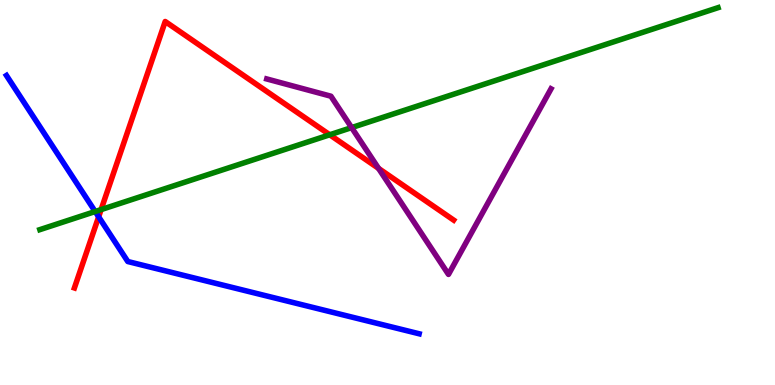[{'lines': ['blue', 'red'], 'intersections': [{'x': 1.27, 'y': 4.37}]}, {'lines': ['green', 'red'], 'intersections': [{'x': 1.3, 'y': 4.56}, {'x': 4.25, 'y': 6.5}]}, {'lines': ['purple', 'red'], 'intersections': [{'x': 4.88, 'y': 5.63}]}, {'lines': ['blue', 'green'], 'intersections': [{'x': 1.23, 'y': 4.51}]}, {'lines': ['blue', 'purple'], 'intersections': []}, {'lines': ['green', 'purple'], 'intersections': [{'x': 4.54, 'y': 6.69}]}]